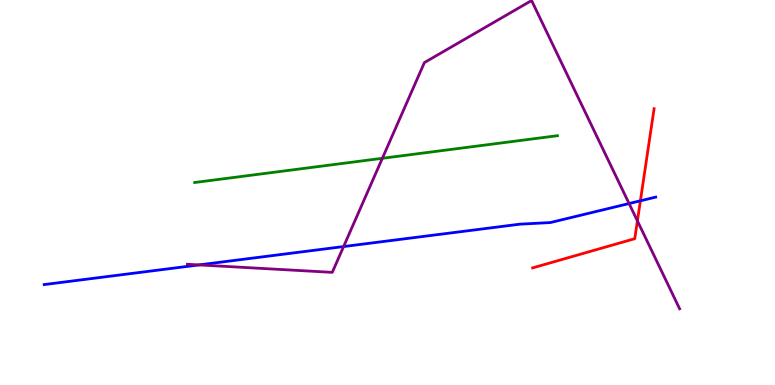[{'lines': ['blue', 'red'], 'intersections': [{'x': 8.26, 'y': 4.78}]}, {'lines': ['green', 'red'], 'intersections': []}, {'lines': ['purple', 'red'], 'intersections': [{'x': 8.22, 'y': 4.26}]}, {'lines': ['blue', 'green'], 'intersections': []}, {'lines': ['blue', 'purple'], 'intersections': [{'x': 2.57, 'y': 3.12}, {'x': 4.43, 'y': 3.6}, {'x': 8.12, 'y': 4.71}]}, {'lines': ['green', 'purple'], 'intersections': [{'x': 4.93, 'y': 5.89}]}]